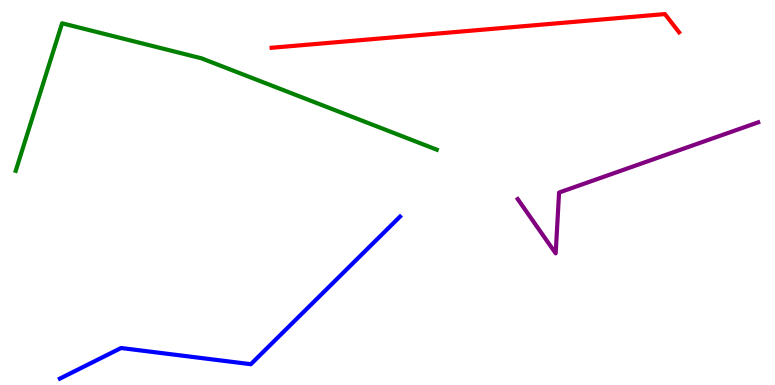[{'lines': ['blue', 'red'], 'intersections': []}, {'lines': ['green', 'red'], 'intersections': []}, {'lines': ['purple', 'red'], 'intersections': []}, {'lines': ['blue', 'green'], 'intersections': []}, {'lines': ['blue', 'purple'], 'intersections': []}, {'lines': ['green', 'purple'], 'intersections': []}]